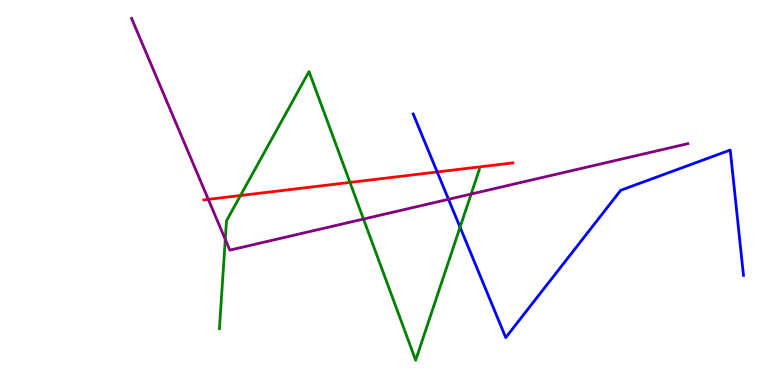[{'lines': ['blue', 'red'], 'intersections': [{'x': 5.64, 'y': 5.53}]}, {'lines': ['green', 'red'], 'intersections': [{'x': 3.1, 'y': 4.92}, {'x': 4.52, 'y': 5.26}]}, {'lines': ['purple', 'red'], 'intersections': [{'x': 2.69, 'y': 4.82}]}, {'lines': ['blue', 'green'], 'intersections': [{'x': 5.94, 'y': 4.1}]}, {'lines': ['blue', 'purple'], 'intersections': [{'x': 5.79, 'y': 4.82}]}, {'lines': ['green', 'purple'], 'intersections': [{'x': 2.91, 'y': 3.78}, {'x': 4.69, 'y': 4.31}, {'x': 6.08, 'y': 4.96}]}]